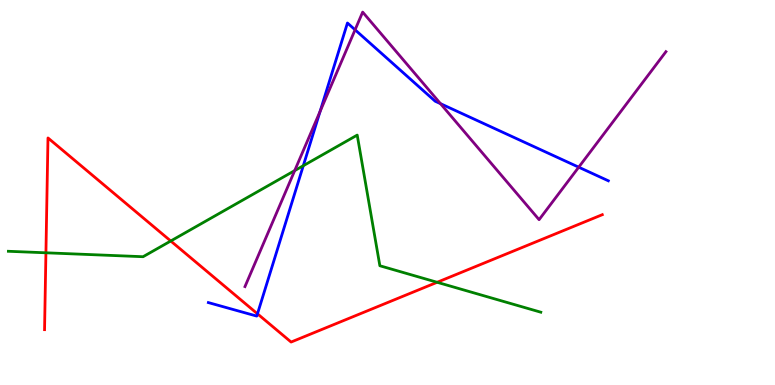[{'lines': ['blue', 'red'], 'intersections': [{'x': 3.32, 'y': 1.85}]}, {'lines': ['green', 'red'], 'intersections': [{'x': 0.593, 'y': 3.43}, {'x': 2.2, 'y': 3.74}, {'x': 5.64, 'y': 2.67}]}, {'lines': ['purple', 'red'], 'intersections': []}, {'lines': ['blue', 'green'], 'intersections': [{'x': 3.91, 'y': 5.7}]}, {'lines': ['blue', 'purple'], 'intersections': [{'x': 4.13, 'y': 7.11}, {'x': 4.58, 'y': 9.23}, {'x': 5.68, 'y': 7.31}, {'x': 7.47, 'y': 5.66}]}, {'lines': ['green', 'purple'], 'intersections': [{'x': 3.8, 'y': 5.57}]}]